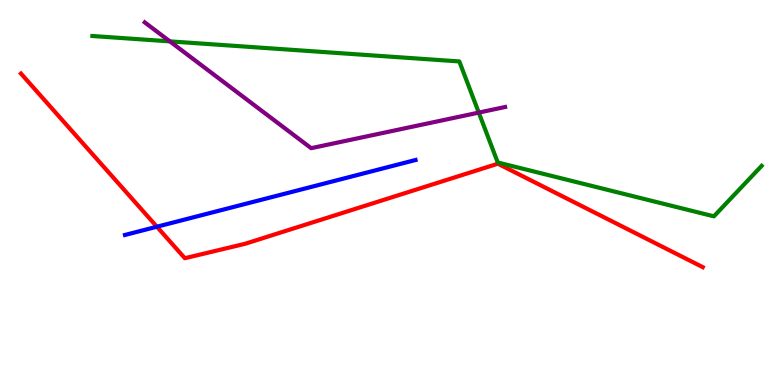[{'lines': ['blue', 'red'], 'intersections': [{'x': 2.02, 'y': 4.11}]}, {'lines': ['green', 'red'], 'intersections': []}, {'lines': ['purple', 'red'], 'intersections': []}, {'lines': ['blue', 'green'], 'intersections': []}, {'lines': ['blue', 'purple'], 'intersections': []}, {'lines': ['green', 'purple'], 'intersections': [{'x': 2.19, 'y': 8.93}, {'x': 6.18, 'y': 7.08}]}]